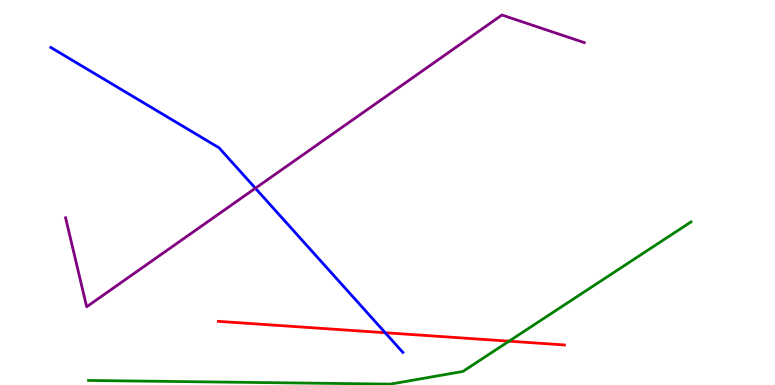[{'lines': ['blue', 'red'], 'intersections': [{'x': 4.97, 'y': 1.36}]}, {'lines': ['green', 'red'], 'intersections': [{'x': 6.57, 'y': 1.14}]}, {'lines': ['purple', 'red'], 'intersections': []}, {'lines': ['blue', 'green'], 'intersections': []}, {'lines': ['blue', 'purple'], 'intersections': [{'x': 3.3, 'y': 5.11}]}, {'lines': ['green', 'purple'], 'intersections': []}]